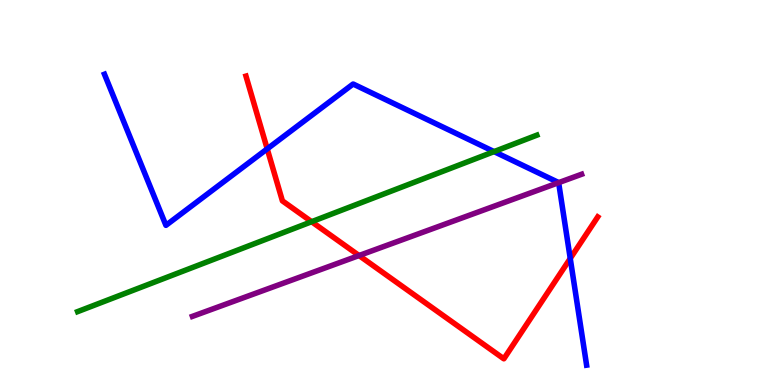[{'lines': ['blue', 'red'], 'intersections': [{'x': 3.45, 'y': 6.13}, {'x': 7.36, 'y': 3.29}]}, {'lines': ['green', 'red'], 'intersections': [{'x': 4.02, 'y': 4.24}]}, {'lines': ['purple', 'red'], 'intersections': [{'x': 4.63, 'y': 3.36}]}, {'lines': ['blue', 'green'], 'intersections': [{'x': 6.38, 'y': 6.06}]}, {'lines': ['blue', 'purple'], 'intersections': [{'x': 7.21, 'y': 5.26}]}, {'lines': ['green', 'purple'], 'intersections': []}]